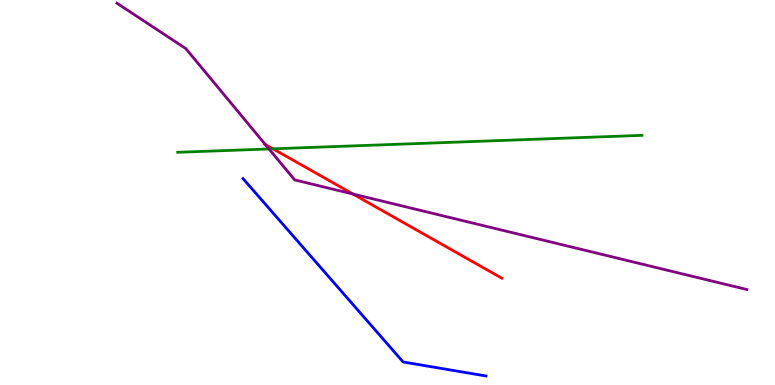[{'lines': ['blue', 'red'], 'intersections': []}, {'lines': ['green', 'red'], 'intersections': [{'x': 3.52, 'y': 6.13}]}, {'lines': ['purple', 'red'], 'intersections': [{'x': 3.42, 'y': 6.25}, {'x': 4.55, 'y': 4.96}]}, {'lines': ['blue', 'green'], 'intersections': []}, {'lines': ['blue', 'purple'], 'intersections': []}, {'lines': ['green', 'purple'], 'intersections': [{'x': 3.47, 'y': 6.13}]}]